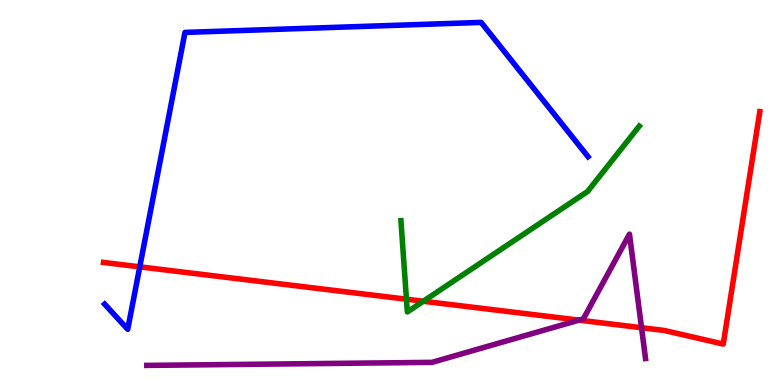[{'lines': ['blue', 'red'], 'intersections': [{'x': 1.8, 'y': 3.07}]}, {'lines': ['green', 'red'], 'intersections': [{'x': 5.24, 'y': 2.23}, {'x': 5.46, 'y': 2.18}]}, {'lines': ['purple', 'red'], 'intersections': [{'x': 7.47, 'y': 1.69}, {'x': 8.28, 'y': 1.49}]}, {'lines': ['blue', 'green'], 'intersections': []}, {'lines': ['blue', 'purple'], 'intersections': []}, {'lines': ['green', 'purple'], 'intersections': []}]